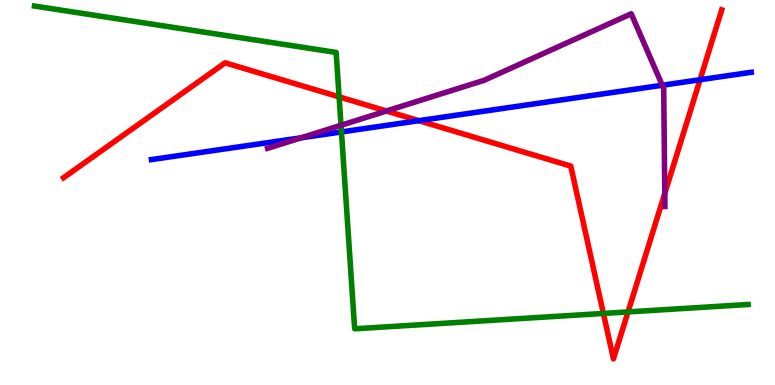[{'lines': ['blue', 'red'], 'intersections': [{'x': 5.4, 'y': 6.87}, {'x': 9.03, 'y': 7.93}]}, {'lines': ['green', 'red'], 'intersections': [{'x': 4.38, 'y': 7.48}, {'x': 7.79, 'y': 1.86}, {'x': 8.1, 'y': 1.9}]}, {'lines': ['purple', 'red'], 'intersections': [{'x': 4.99, 'y': 7.12}, {'x': 8.58, 'y': 4.98}]}, {'lines': ['blue', 'green'], 'intersections': [{'x': 4.41, 'y': 6.57}]}, {'lines': ['blue', 'purple'], 'intersections': [{'x': 3.89, 'y': 6.42}, {'x': 8.55, 'y': 7.79}]}, {'lines': ['green', 'purple'], 'intersections': [{'x': 4.4, 'y': 6.75}]}]